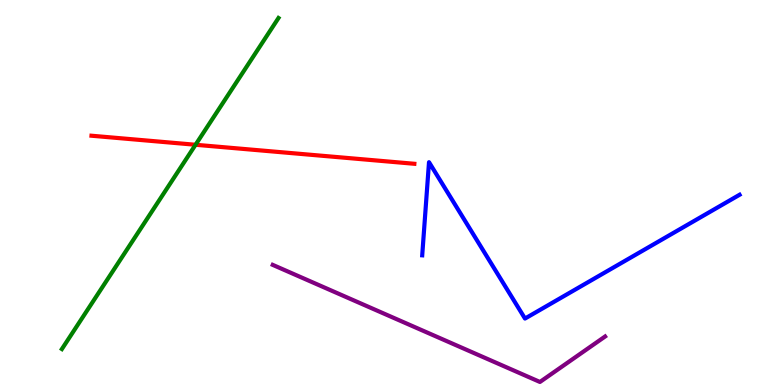[{'lines': ['blue', 'red'], 'intersections': []}, {'lines': ['green', 'red'], 'intersections': [{'x': 2.52, 'y': 6.24}]}, {'lines': ['purple', 'red'], 'intersections': []}, {'lines': ['blue', 'green'], 'intersections': []}, {'lines': ['blue', 'purple'], 'intersections': []}, {'lines': ['green', 'purple'], 'intersections': []}]